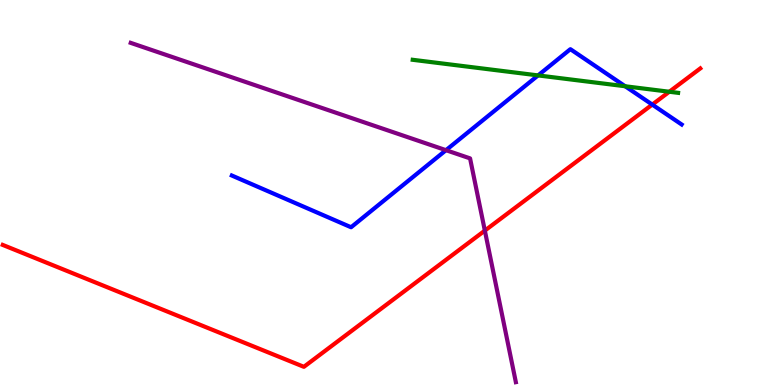[{'lines': ['blue', 'red'], 'intersections': [{'x': 8.42, 'y': 7.28}]}, {'lines': ['green', 'red'], 'intersections': [{'x': 8.64, 'y': 7.62}]}, {'lines': ['purple', 'red'], 'intersections': [{'x': 6.26, 'y': 4.01}]}, {'lines': ['blue', 'green'], 'intersections': [{'x': 6.94, 'y': 8.04}, {'x': 8.07, 'y': 7.76}]}, {'lines': ['blue', 'purple'], 'intersections': [{'x': 5.75, 'y': 6.1}]}, {'lines': ['green', 'purple'], 'intersections': []}]